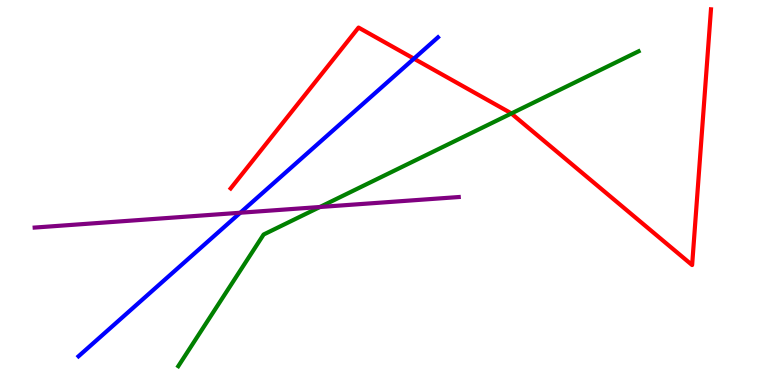[{'lines': ['blue', 'red'], 'intersections': [{'x': 5.34, 'y': 8.48}]}, {'lines': ['green', 'red'], 'intersections': [{'x': 6.6, 'y': 7.05}]}, {'lines': ['purple', 'red'], 'intersections': []}, {'lines': ['blue', 'green'], 'intersections': []}, {'lines': ['blue', 'purple'], 'intersections': [{'x': 3.1, 'y': 4.47}]}, {'lines': ['green', 'purple'], 'intersections': [{'x': 4.13, 'y': 4.62}]}]